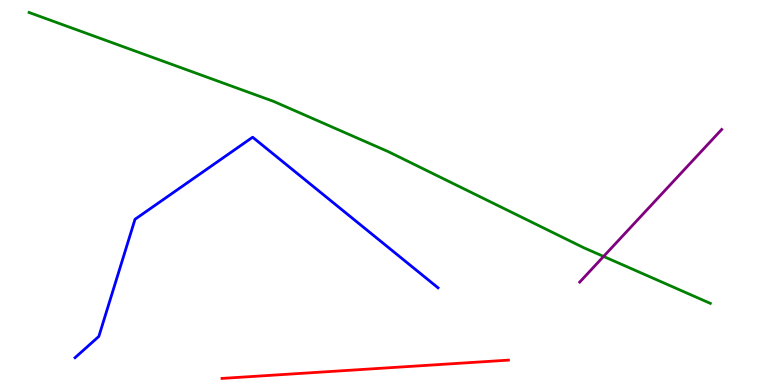[{'lines': ['blue', 'red'], 'intersections': []}, {'lines': ['green', 'red'], 'intersections': []}, {'lines': ['purple', 'red'], 'intersections': []}, {'lines': ['blue', 'green'], 'intersections': []}, {'lines': ['blue', 'purple'], 'intersections': []}, {'lines': ['green', 'purple'], 'intersections': [{'x': 7.79, 'y': 3.34}]}]